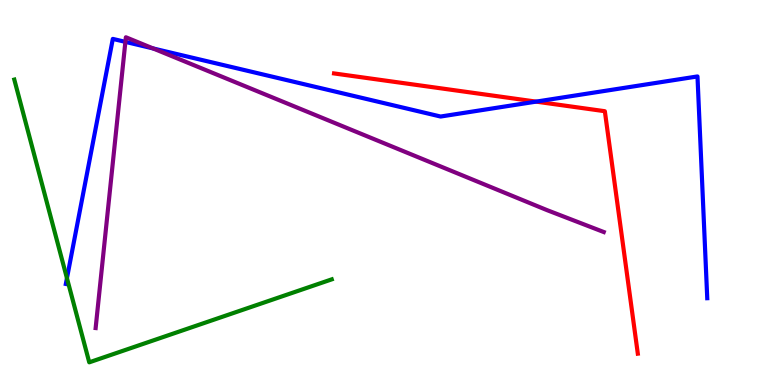[{'lines': ['blue', 'red'], 'intersections': [{'x': 6.92, 'y': 7.36}]}, {'lines': ['green', 'red'], 'intersections': []}, {'lines': ['purple', 'red'], 'intersections': []}, {'lines': ['blue', 'green'], 'intersections': [{'x': 0.864, 'y': 2.77}]}, {'lines': ['blue', 'purple'], 'intersections': [{'x': 1.62, 'y': 8.91}, {'x': 1.98, 'y': 8.74}]}, {'lines': ['green', 'purple'], 'intersections': []}]